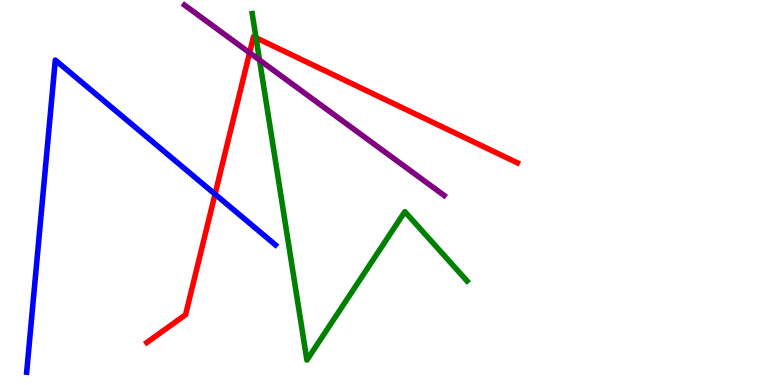[{'lines': ['blue', 'red'], 'intersections': [{'x': 2.77, 'y': 4.96}]}, {'lines': ['green', 'red'], 'intersections': [{'x': 3.3, 'y': 9.02}]}, {'lines': ['purple', 'red'], 'intersections': [{'x': 3.22, 'y': 8.63}]}, {'lines': ['blue', 'green'], 'intersections': []}, {'lines': ['blue', 'purple'], 'intersections': []}, {'lines': ['green', 'purple'], 'intersections': [{'x': 3.35, 'y': 8.44}]}]